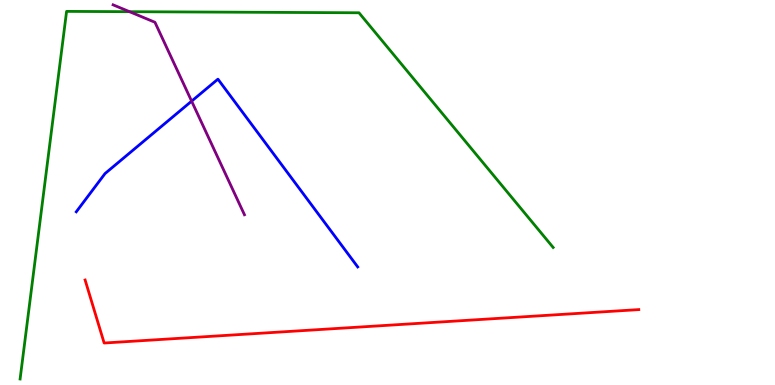[{'lines': ['blue', 'red'], 'intersections': []}, {'lines': ['green', 'red'], 'intersections': []}, {'lines': ['purple', 'red'], 'intersections': []}, {'lines': ['blue', 'green'], 'intersections': []}, {'lines': ['blue', 'purple'], 'intersections': [{'x': 2.47, 'y': 7.37}]}, {'lines': ['green', 'purple'], 'intersections': [{'x': 1.67, 'y': 9.7}]}]